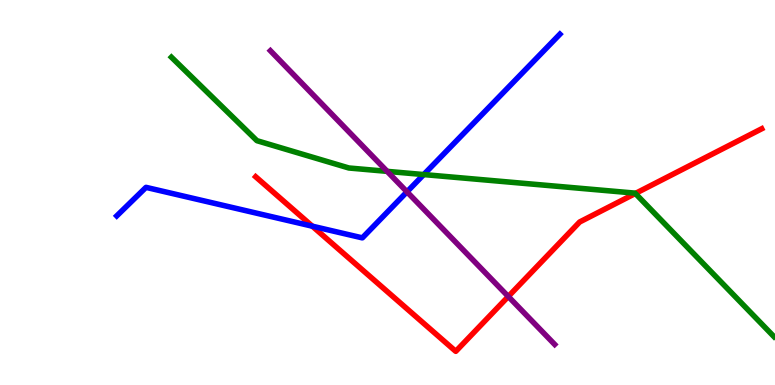[{'lines': ['blue', 'red'], 'intersections': [{'x': 4.03, 'y': 4.12}]}, {'lines': ['green', 'red'], 'intersections': [{'x': 8.2, 'y': 4.97}]}, {'lines': ['purple', 'red'], 'intersections': [{'x': 6.56, 'y': 2.3}]}, {'lines': ['blue', 'green'], 'intersections': [{'x': 5.47, 'y': 5.47}]}, {'lines': ['blue', 'purple'], 'intersections': [{'x': 5.25, 'y': 5.02}]}, {'lines': ['green', 'purple'], 'intersections': [{'x': 5.0, 'y': 5.55}]}]